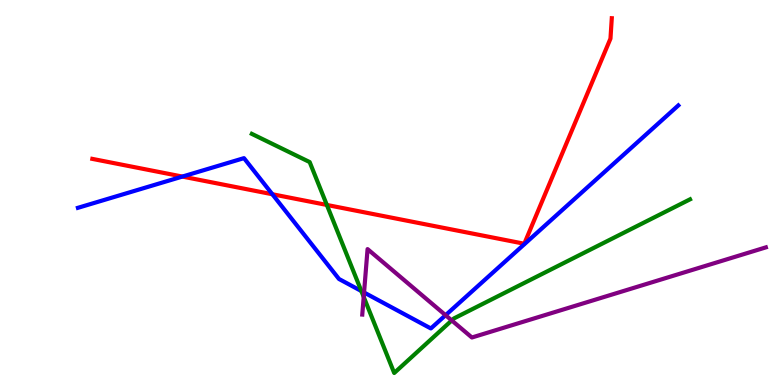[{'lines': ['blue', 'red'], 'intersections': [{'x': 2.35, 'y': 5.41}, {'x': 3.51, 'y': 4.95}]}, {'lines': ['green', 'red'], 'intersections': [{'x': 4.22, 'y': 4.68}]}, {'lines': ['purple', 'red'], 'intersections': []}, {'lines': ['blue', 'green'], 'intersections': [{'x': 4.66, 'y': 2.44}]}, {'lines': ['blue', 'purple'], 'intersections': [{'x': 4.7, 'y': 2.4}, {'x': 5.75, 'y': 1.81}]}, {'lines': ['green', 'purple'], 'intersections': [{'x': 4.69, 'y': 2.29}, {'x': 5.83, 'y': 1.68}]}]